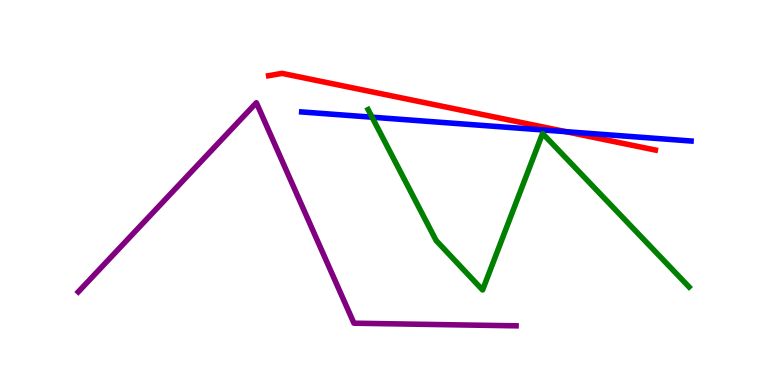[{'lines': ['blue', 'red'], 'intersections': [{'x': 7.3, 'y': 6.58}]}, {'lines': ['green', 'red'], 'intersections': []}, {'lines': ['purple', 'red'], 'intersections': []}, {'lines': ['blue', 'green'], 'intersections': [{'x': 4.8, 'y': 6.96}]}, {'lines': ['blue', 'purple'], 'intersections': []}, {'lines': ['green', 'purple'], 'intersections': []}]